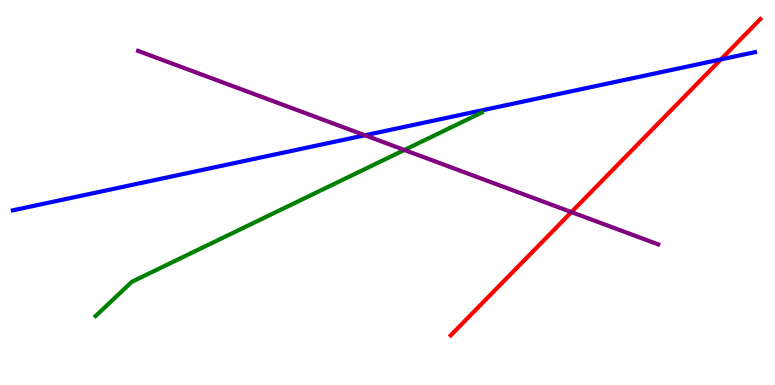[{'lines': ['blue', 'red'], 'intersections': [{'x': 9.3, 'y': 8.46}]}, {'lines': ['green', 'red'], 'intersections': []}, {'lines': ['purple', 'red'], 'intersections': [{'x': 7.37, 'y': 4.49}]}, {'lines': ['blue', 'green'], 'intersections': []}, {'lines': ['blue', 'purple'], 'intersections': [{'x': 4.71, 'y': 6.49}]}, {'lines': ['green', 'purple'], 'intersections': [{'x': 5.22, 'y': 6.1}]}]